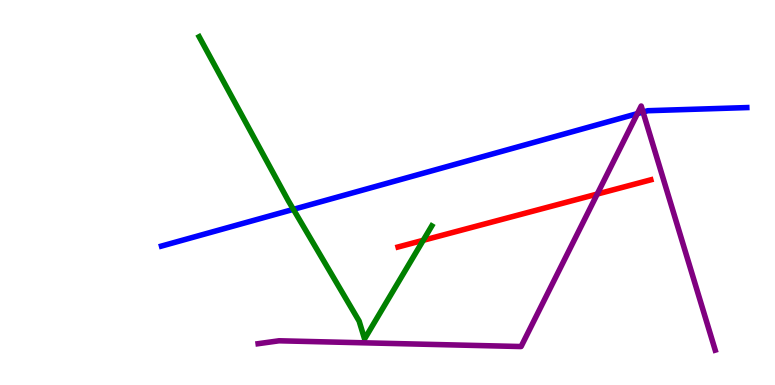[{'lines': ['blue', 'red'], 'intersections': []}, {'lines': ['green', 'red'], 'intersections': [{'x': 5.46, 'y': 3.76}]}, {'lines': ['purple', 'red'], 'intersections': [{'x': 7.71, 'y': 4.96}]}, {'lines': ['blue', 'green'], 'intersections': [{'x': 3.79, 'y': 4.56}]}, {'lines': ['blue', 'purple'], 'intersections': [{'x': 8.22, 'y': 7.05}, {'x': 8.3, 'y': 7.09}]}, {'lines': ['green', 'purple'], 'intersections': []}]